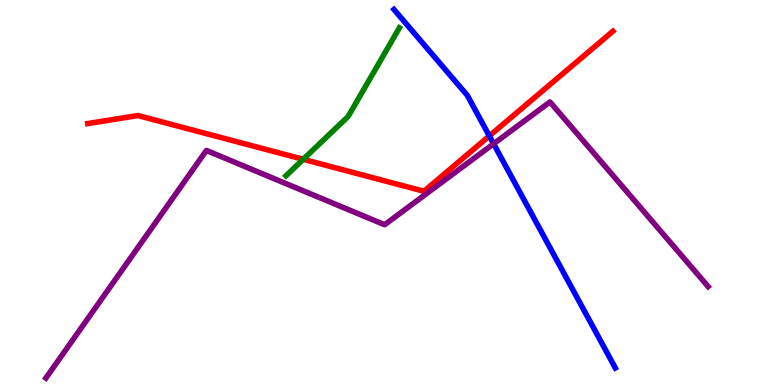[{'lines': ['blue', 'red'], 'intersections': [{'x': 6.31, 'y': 6.47}]}, {'lines': ['green', 'red'], 'intersections': [{'x': 3.91, 'y': 5.86}]}, {'lines': ['purple', 'red'], 'intersections': []}, {'lines': ['blue', 'green'], 'intersections': []}, {'lines': ['blue', 'purple'], 'intersections': [{'x': 6.37, 'y': 6.26}]}, {'lines': ['green', 'purple'], 'intersections': []}]